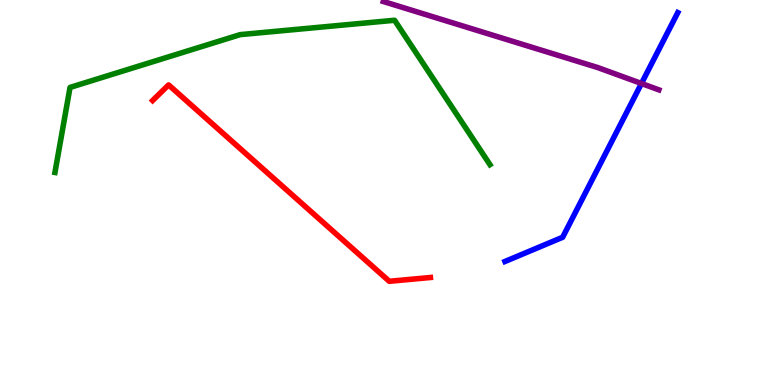[{'lines': ['blue', 'red'], 'intersections': []}, {'lines': ['green', 'red'], 'intersections': []}, {'lines': ['purple', 'red'], 'intersections': []}, {'lines': ['blue', 'green'], 'intersections': []}, {'lines': ['blue', 'purple'], 'intersections': [{'x': 8.28, 'y': 7.83}]}, {'lines': ['green', 'purple'], 'intersections': []}]